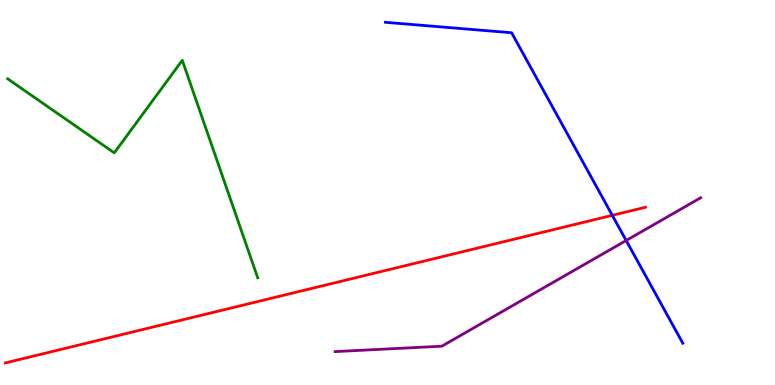[{'lines': ['blue', 'red'], 'intersections': [{'x': 7.9, 'y': 4.41}]}, {'lines': ['green', 'red'], 'intersections': []}, {'lines': ['purple', 'red'], 'intersections': []}, {'lines': ['blue', 'green'], 'intersections': []}, {'lines': ['blue', 'purple'], 'intersections': [{'x': 8.08, 'y': 3.75}]}, {'lines': ['green', 'purple'], 'intersections': []}]